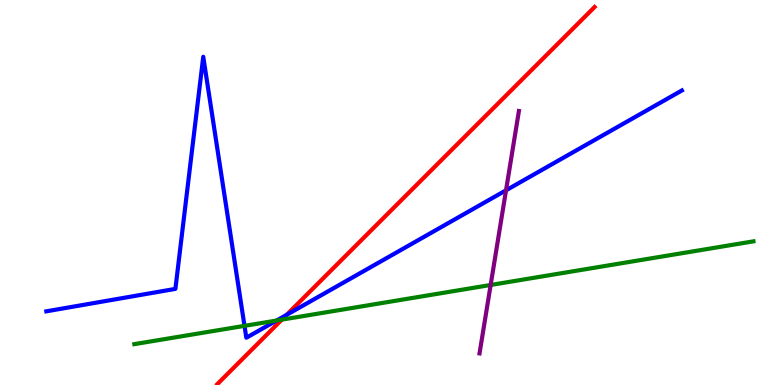[{'lines': ['blue', 'red'], 'intersections': [{'x': 3.7, 'y': 1.82}]}, {'lines': ['green', 'red'], 'intersections': [{'x': 3.64, 'y': 1.7}]}, {'lines': ['purple', 'red'], 'intersections': []}, {'lines': ['blue', 'green'], 'intersections': [{'x': 3.15, 'y': 1.54}, {'x': 3.57, 'y': 1.68}]}, {'lines': ['blue', 'purple'], 'intersections': [{'x': 6.53, 'y': 5.06}]}, {'lines': ['green', 'purple'], 'intersections': [{'x': 6.33, 'y': 2.6}]}]